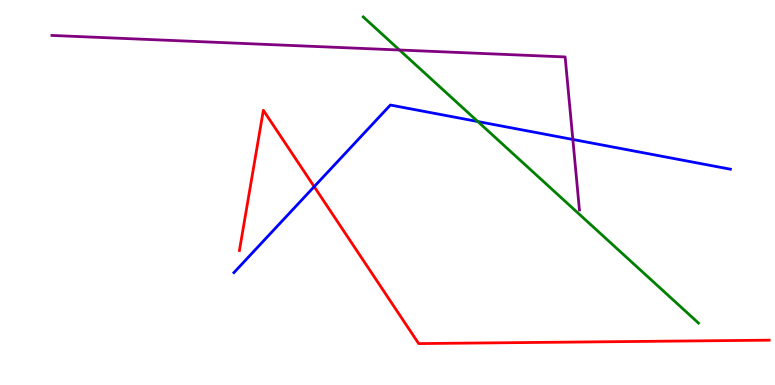[{'lines': ['blue', 'red'], 'intersections': [{'x': 4.05, 'y': 5.15}]}, {'lines': ['green', 'red'], 'intersections': []}, {'lines': ['purple', 'red'], 'intersections': []}, {'lines': ['blue', 'green'], 'intersections': [{'x': 6.17, 'y': 6.84}]}, {'lines': ['blue', 'purple'], 'intersections': [{'x': 7.39, 'y': 6.38}]}, {'lines': ['green', 'purple'], 'intersections': [{'x': 5.15, 'y': 8.7}]}]